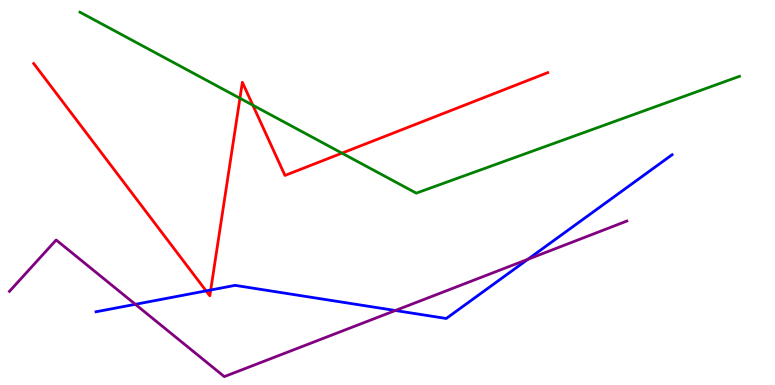[{'lines': ['blue', 'red'], 'intersections': [{'x': 2.66, 'y': 2.44}, {'x': 2.72, 'y': 2.47}]}, {'lines': ['green', 'red'], 'intersections': [{'x': 3.1, 'y': 7.45}, {'x': 3.26, 'y': 7.27}, {'x': 4.41, 'y': 6.02}]}, {'lines': ['purple', 'red'], 'intersections': []}, {'lines': ['blue', 'green'], 'intersections': []}, {'lines': ['blue', 'purple'], 'intersections': [{'x': 1.75, 'y': 2.1}, {'x': 5.1, 'y': 1.94}, {'x': 6.81, 'y': 3.27}]}, {'lines': ['green', 'purple'], 'intersections': []}]